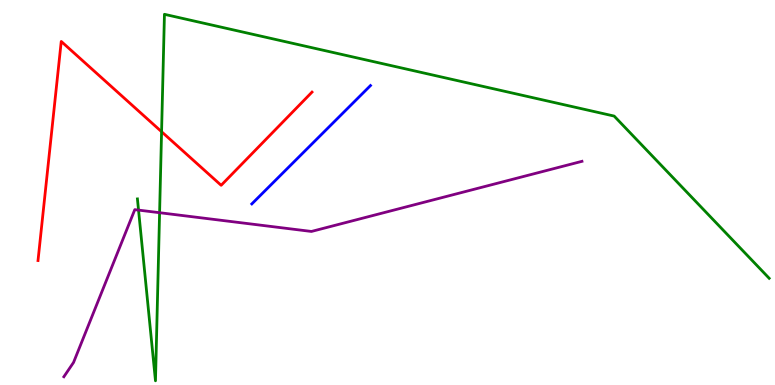[{'lines': ['blue', 'red'], 'intersections': []}, {'lines': ['green', 'red'], 'intersections': [{'x': 2.08, 'y': 6.58}]}, {'lines': ['purple', 'red'], 'intersections': []}, {'lines': ['blue', 'green'], 'intersections': []}, {'lines': ['blue', 'purple'], 'intersections': []}, {'lines': ['green', 'purple'], 'intersections': [{'x': 1.79, 'y': 4.54}, {'x': 2.06, 'y': 4.48}]}]